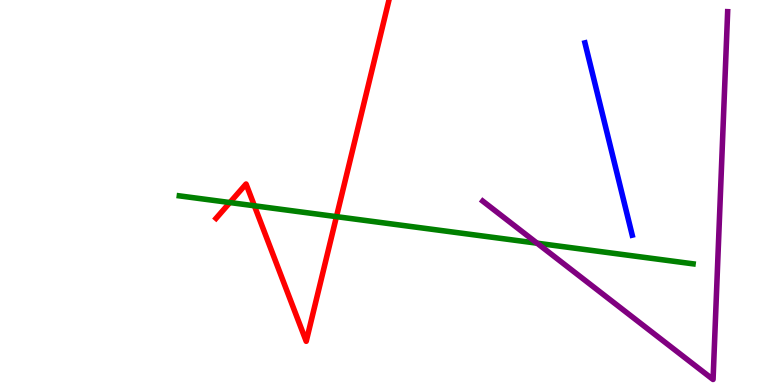[{'lines': ['blue', 'red'], 'intersections': []}, {'lines': ['green', 'red'], 'intersections': [{'x': 2.97, 'y': 4.74}, {'x': 3.28, 'y': 4.65}, {'x': 4.34, 'y': 4.37}]}, {'lines': ['purple', 'red'], 'intersections': []}, {'lines': ['blue', 'green'], 'intersections': []}, {'lines': ['blue', 'purple'], 'intersections': []}, {'lines': ['green', 'purple'], 'intersections': [{'x': 6.93, 'y': 3.68}]}]